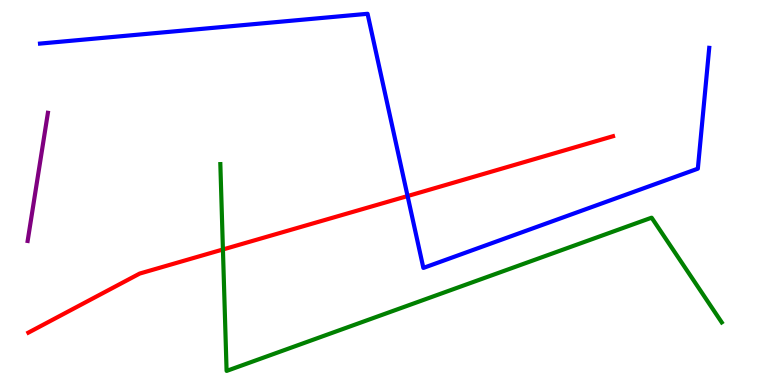[{'lines': ['blue', 'red'], 'intersections': [{'x': 5.26, 'y': 4.91}]}, {'lines': ['green', 'red'], 'intersections': [{'x': 2.88, 'y': 3.52}]}, {'lines': ['purple', 'red'], 'intersections': []}, {'lines': ['blue', 'green'], 'intersections': []}, {'lines': ['blue', 'purple'], 'intersections': []}, {'lines': ['green', 'purple'], 'intersections': []}]